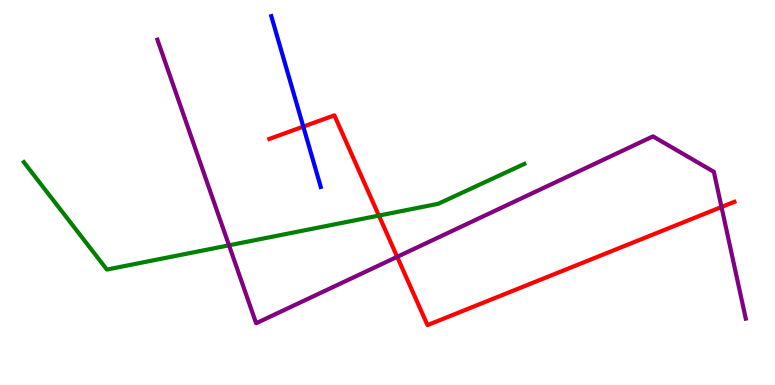[{'lines': ['blue', 'red'], 'intersections': [{'x': 3.91, 'y': 6.71}]}, {'lines': ['green', 'red'], 'intersections': [{'x': 4.89, 'y': 4.4}]}, {'lines': ['purple', 'red'], 'intersections': [{'x': 5.13, 'y': 3.33}, {'x': 9.31, 'y': 4.62}]}, {'lines': ['blue', 'green'], 'intersections': []}, {'lines': ['blue', 'purple'], 'intersections': []}, {'lines': ['green', 'purple'], 'intersections': [{'x': 2.95, 'y': 3.63}]}]